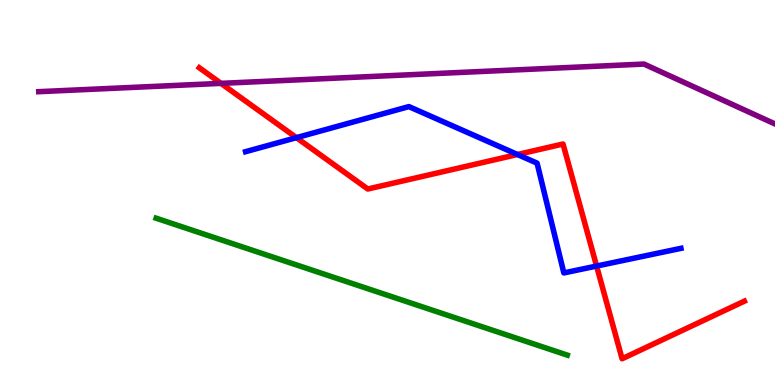[{'lines': ['blue', 'red'], 'intersections': [{'x': 3.82, 'y': 6.42}, {'x': 6.68, 'y': 5.99}, {'x': 7.7, 'y': 3.09}]}, {'lines': ['green', 'red'], 'intersections': []}, {'lines': ['purple', 'red'], 'intersections': [{'x': 2.85, 'y': 7.83}]}, {'lines': ['blue', 'green'], 'intersections': []}, {'lines': ['blue', 'purple'], 'intersections': []}, {'lines': ['green', 'purple'], 'intersections': []}]